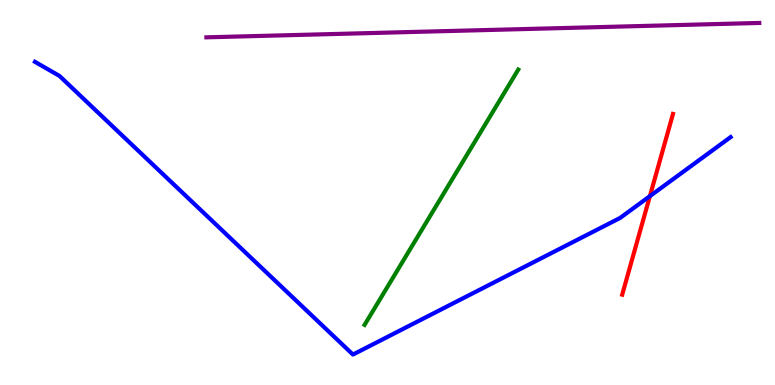[{'lines': ['blue', 'red'], 'intersections': [{'x': 8.39, 'y': 4.91}]}, {'lines': ['green', 'red'], 'intersections': []}, {'lines': ['purple', 'red'], 'intersections': []}, {'lines': ['blue', 'green'], 'intersections': []}, {'lines': ['blue', 'purple'], 'intersections': []}, {'lines': ['green', 'purple'], 'intersections': []}]